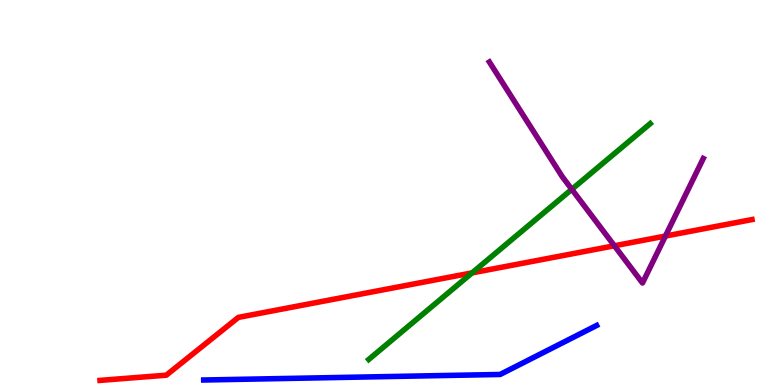[{'lines': ['blue', 'red'], 'intersections': []}, {'lines': ['green', 'red'], 'intersections': [{'x': 6.09, 'y': 2.91}]}, {'lines': ['purple', 'red'], 'intersections': [{'x': 7.93, 'y': 3.62}, {'x': 8.59, 'y': 3.87}]}, {'lines': ['blue', 'green'], 'intersections': []}, {'lines': ['blue', 'purple'], 'intersections': []}, {'lines': ['green', 'purple'], 'intersections': [{'x': 7.38, 'y': 5.08}]}]